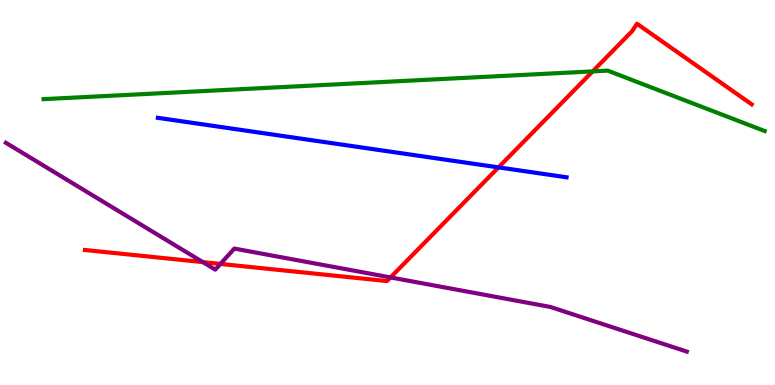[{'lines': ['blue', 'red'], 'intersections': [{'x': 6.43, 'y': 5.65}]}, {'lines': ['green', 'red'], 'intersections': [{'x': 7.65, 'y': 8.15}]}, {'lines': ['purple', 'red'], 'intersections': [{'x': 2.62, 'y': 3.19}, {'x': 2.84, 'y': 3.14}, {'x': 5.04, 'y': 2.79}]}, {'lines': ['blue', 'green'], 'intersections': []}, {'lines': ['blue', 'purple'], 'intersections': []}, {'lines': ['green', 'purple'], 'intersections': []}]